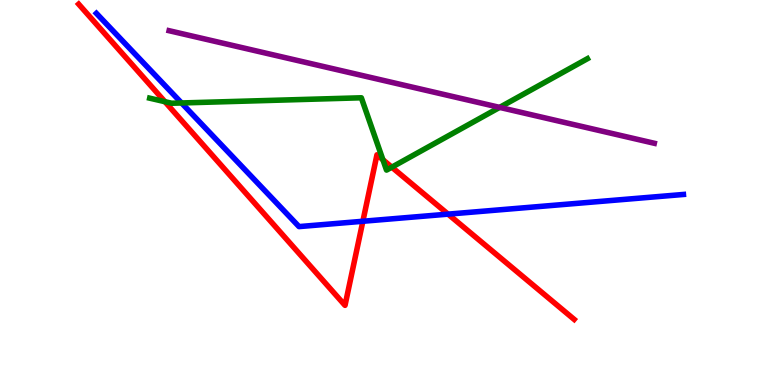[{'lines': ['blue', 'red'], 'intersections': [{'x': 4.68, 'y': 4.25}, {'x': 5.78, 'y': 4.44}]}, {'lines': ['green', 'red'], 'intersections': [{'x': 2.13, 'y': 7.36}, {'x': 4.94, 'y': 5.85}, {'x': 5.06, 'y': 5.66}]}, {'lines': ['purple', 'red'], 'intersections': []}, {'lines': ['blue', 'green'], 'intersections': [{'x': 2.34, 'y': 7.33}]}, {'lines': ['blue', 'purple'], 'intersections': []}, {'lines': ['green', 'purple'], 'intersections': [{'x': 6.45, 'y': 7.21}]}]